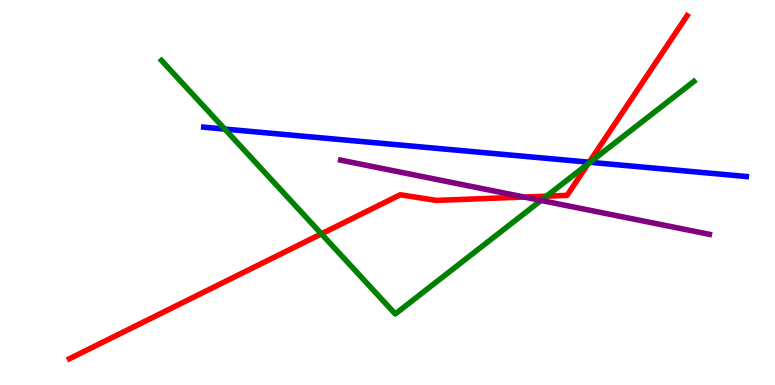[{'lines': ['blue', 'red'], 'intersections': [{'x': 7.6, 'y': 5.79}]}, {'lines': ['green', 'red'], 'intersections': [{'x': 4.15, 'y': 3.93}, {'x': 7.05, 'y': 4.9}, {'x': 7.59, 'y': 5.75}]}, {'lines': ['purple', 'red'], 'intersections': [{'x': 6.76, 'y': 4.88}]}, {'lines': ['blue', 'green'], 'intersections': [{'x': 2.9, 'y': 6.65}, {'x': 7.61, 'y': 5.78}]}, {'lines': ['blue', 'purple'], 'intersections': []}, {'lines': ['green', 'purple'], 'intersections': [{'x': 6.98, 'y': 4.79}]}]